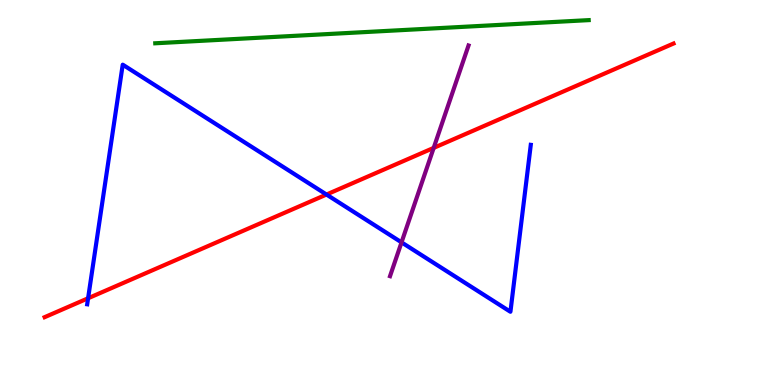[{'lines': ['blue', 'red'], 'intersections': [{'x': 1.14, 'y': 2.25}, {'x': 4.21, 'y': 4.95}]}, {'lines': ['green', 'red'], 'intersections': []}, {'lines': ['purple', 'red'], 'intersections': [{'x': 5.6, 'y': 6.16}]}, {'lines': ['blue', 'green'], 'intersections': []}, {'lines': ['blue', 'purple'], 'intersections': [{'x': 5.18, 'y': 3.7}]}, {'lines': ['green', 'purple'], 'intersections': []}]